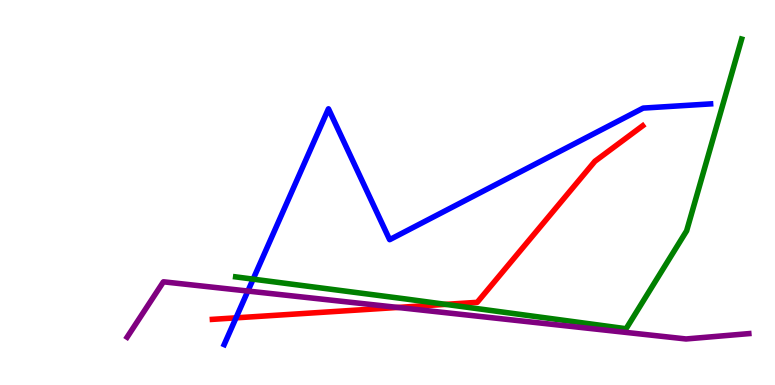[{'lines': ['blue', 'red'], 'intersections': [{'x': 3.05, 'y': 1.74}]}, {'lines': ['green', 'red'], 'intersections': [{'x': 5.75, 'y': 2.09}]}, {'lines': ['purple', 'red'], 'intersections': [{'x': 5.13, 'y': 2.01}]}, {'lines': ['blue', 'green'], 'intersections': [{'x': 3.27, 'y': 2.75}]}, {'lines': ['blue', 'purple'], 'intersections': [{'x': 3.2, 'y': 2.44}]}, {'lines': ['green', 'purple'], 'intersections': []}]